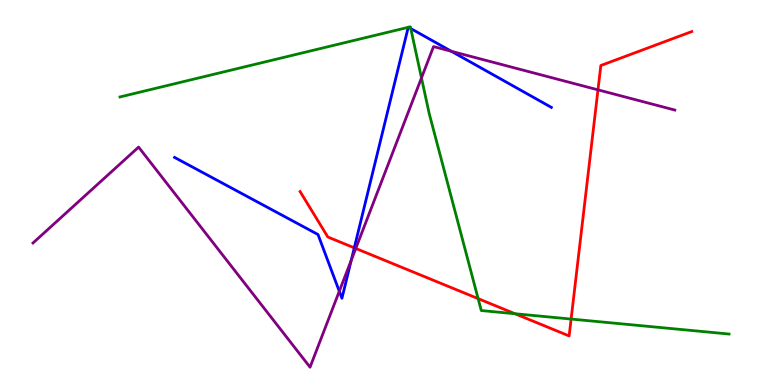[{'lines': ['blue', 'red'], 'intersections': [{'x': 4.57, 'y': 3.56}]}, {'lines': ['green', 'red'], 'intersections': [{'x': 6.17, 'y': 2.24}, {'x': 6.65, 'y': 1.85}, {'x': 7.37, 'y': 1.71}]}, {'lines': ['purple', 'red'], 'intersections': [{'x': 4.59, 'y': 3.55}, {'x': 7.72, 'y': 7.67}]}, {'lines': ['blue', 'green'], 'intersections': [{'x': 5.27, 'y': 9.29}, {'x': 5.27, 'y': 9.29}, {'x': 5.3, 'y': 9.26}]}, {'lines': ['blue', 'purple'], 'intersections': [{'x': 4.38, 'y': 2.43}, {'x': 4.53, 'y': 3.24}, {'x': 5.82, 'y': 8.67}]}, {'lines': ['green', 'purple'], 'intersections': [{'x': 5.44, 'y': 7.98}]}]